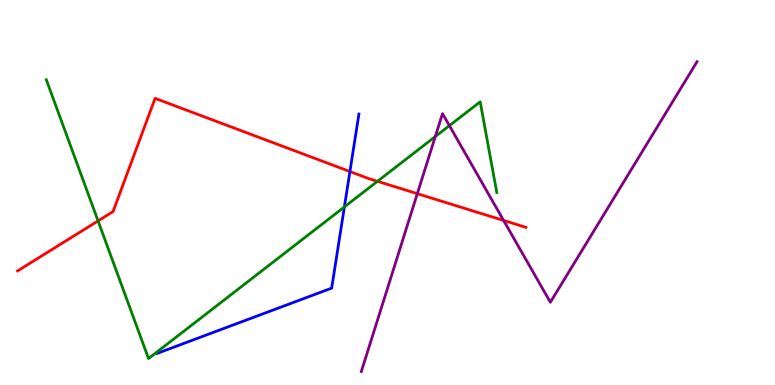[{'lines': ['blue', 'red'], 'intersections': [{'x': 4.52, 'y': 5.54}]}, {'lines': ['green', 'red'], 'intersections': [{'x': 1.27, 'y': 4.26}, {'x': 4.87, 'y': 5.29}]}, {'lines': ['purple', 'red'], 'intersections': [{'x': 5.38, 'y': 4.97}, {'x': 6.5, 'y': 4.27}]}, {'lines': ['blue', 'green'], 'intersections': [{'x': 4.44, 'y': 4.63}]}, {'lines': ['blue', 'purple'], 'intersections': []}, {'lines': ['green', 'purple'], 'intersections': [{'x': 5.62, 'y': 6.45}, {'x': 5.8, 'y': 6.74}]}]